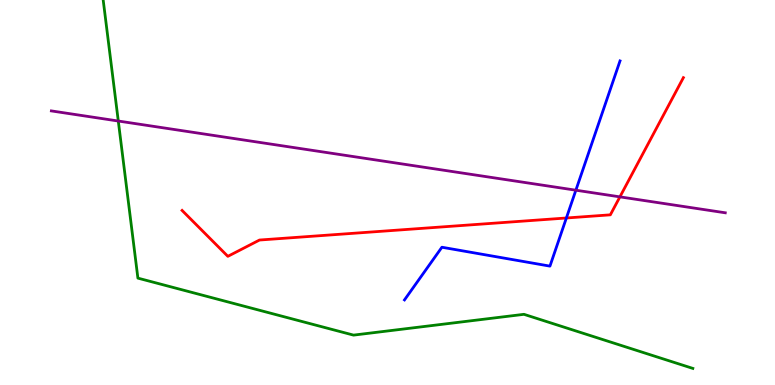[{'lines': ['blue', 'red'], 'intersections': [{'x': 7.31, 'y': 4.34}]}, {'lines': ['green', 'red'], 'intersections': []}, {'lines': ['purple', 'red'], 'intersections': [{'x': 8.0, 'y': 4.89}]}, {'lines': ['blue', 'green'], 'intersections': []}, {'lines': ['blue', 'purple'], 'intersections': [{'x': 7.43, 'y': 5.06}]}, {'lines': ['green', 'purple'], 'intersections': [{'x': 1.53, 'y': 6.86}]}]